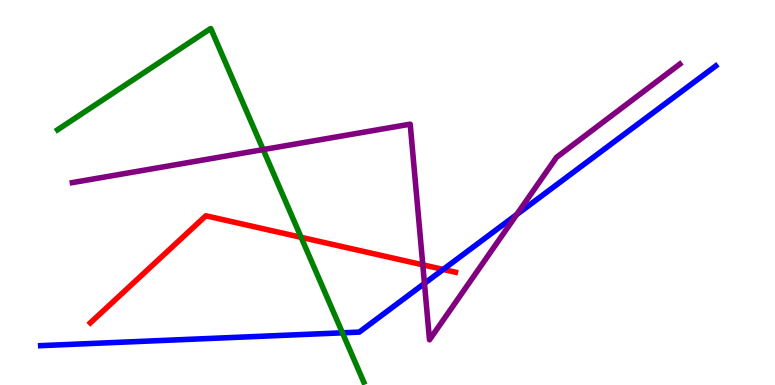[{'lines': ['blue', 'red'], 'intersections': [{'x': 5.72, 'y': 3.0}]}, {'lines': ['green', 'red'], 'intersections': [{'x': 3.89, 'y': 3.84}]}, {'lines': ['purple', 'red'], 'intersections': [{'x': 5.46, 'y': 3.12}]}, {'lines': ['blue', 'green'], 'intersections': [{'x': 4.42, 'y': 1.36}]}, {'lines': ['blue', 'purple'], 'intersections': [{'x': 5.48, 'y': 2.64}, {'x': 6.67, 'y': 4.43}]}, {'lines': ['green', 'purple'], 'intersections': [{'x': 3.4, 'y': 6.11}]}]